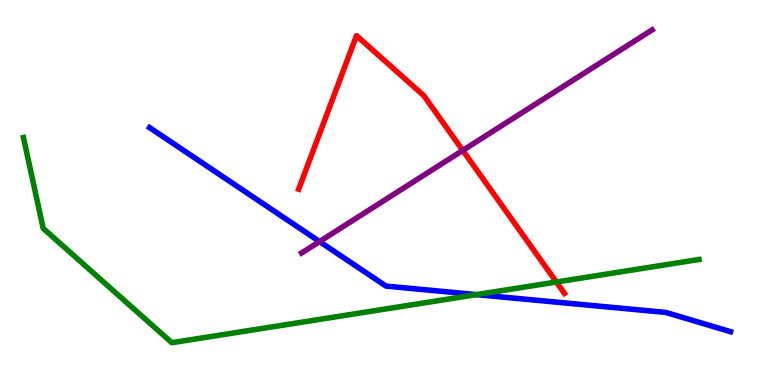[{'lines': ['blue', 'red'], 'intersections': []}, {'lines': ['green', 'red'], 'intersections': [{'x': 7.18, 'y': 2.68}]}, {'lines': ['purple', 'red'], 'intersections': [{'x': 5.97, 'y': 6.09}]}, {'lines': ['blue', 'green'], 'intersections': [{'x': 6.15, 'y': 2.35}]}, {'lines': ['blue', 'purple'], 'intersections': [{'x': 4.12, 'y': 3.73}]}, {'lines': ['green', 'purple'], 'intersections': []}]